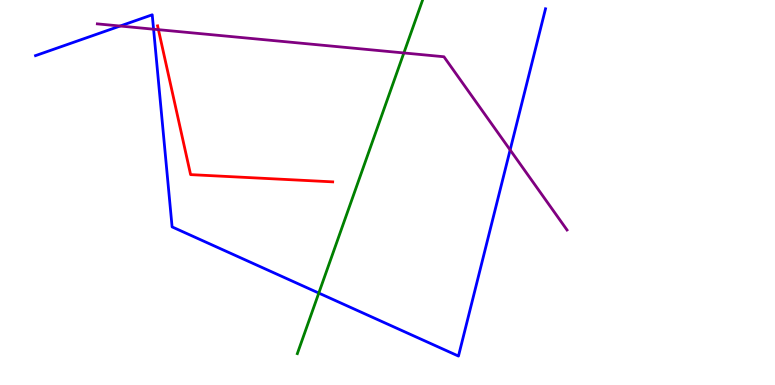[{'lines': ['blue', 'red'], 'intersections': []}, {'lines': ['green', 'red'], 'intersections': []}, {'lines': ['purple', 'red'], 'intersections': [{'x': 2.04, 'y': 9.23}]}, {'lines': ['blue', 'green'], 'intersections': [{'x': 4.11, 'y': 2.39}]}, {'lines': ['blue', 'purple'], 'intersections': [{'x': 1.55, 'y': 9.32}, {'x': 1.98, 'y': 9.24}, {'x': 6.58, 'y': 6.11}]}, {'lines': ['green', 'purple'], 'intersections': [{'x': 5.21, 'y': 8.62}]}]